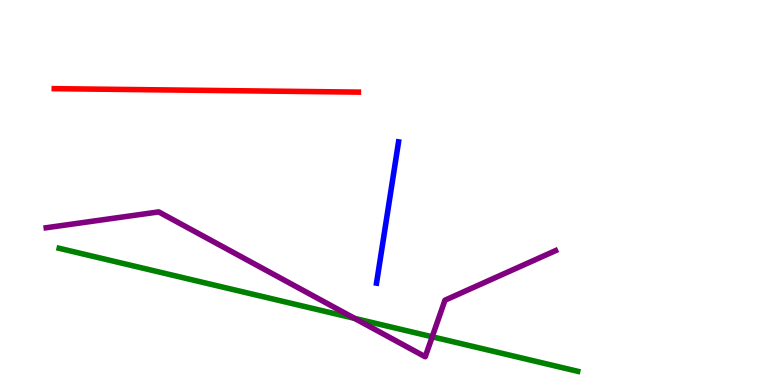[{'lines': ['blue', 'red'], 'intersections': []}, {'lines': ['green', 'red'], 'intersections': []}, {'lines': ['purple', 'red'], 'intersections': []}, {'lines': ['blue', 'green'], 'intersections': []}, {'lines': ['blue', 'purple'], 'intersections': []}, {'lines': ['green', 'purple'], 'intersections': [{'x': 4.58, 'y': 1.73}, {'x': 5.58, 'y': 1.25}]}]